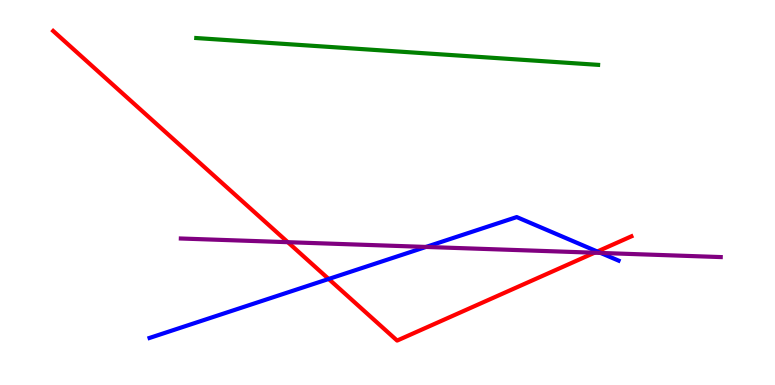[{'lines': ['blue', 'red'], 'intersections': [{'x': 4.24, 'y': 2.75}, {'x': 7.71, 'y': 3.47}]}, {'lines': ['green', 'red'], 'intersections': []}, {'lines': ['purple', 'red'], 'intersections': [{'x': 3.71, 'y': 3.71}, {'x': 7.67, 'y': 3.44}]}, {'lines': ['blue', 'green'], 'intersections': []}, {'lines': ['blue', 'purple'], 'intersections': [{'x': 5.5, 'y': 3.59}, {'x': 7.75, 'y': 3.43}]}, {'lines': ['green', 'purple'], 'intersections': []}]